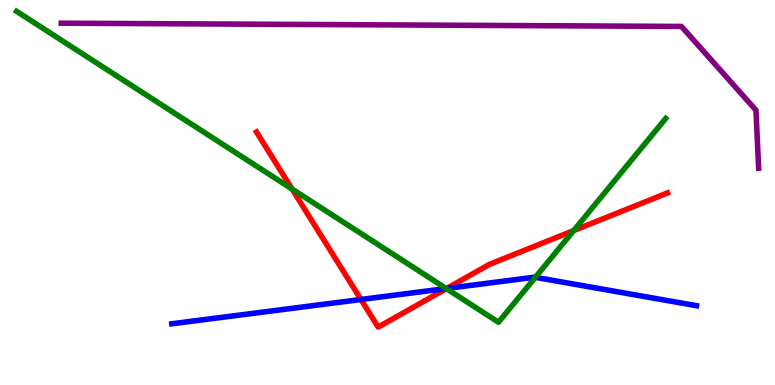[{'lines': ['blue', 'red'], 'intersections': [{'x': 4.66, 'y': 2.22}, {'x': 5.76, 'y': 2.51}]}, {'lines': ['green', 'red'], 'intersections': [{'x': 3.77, 'y': 5.09}, {'x': 5.76, 'y': 2.5}, {'x': 7.4, 'y': 4.01}]}, {'lines': ['purple', 'red'], 'intersections': []}, {'lines': ['blue', 'green'], 'intersections': [{'x': 5.76, 'y': 2.51}, {'x': 6.91, 'y': 2.8}]}, {'lines': ['blue', 'purple'], 'intersections': []}, {'lines': ['green', 'purple'], 'intersections': []}]